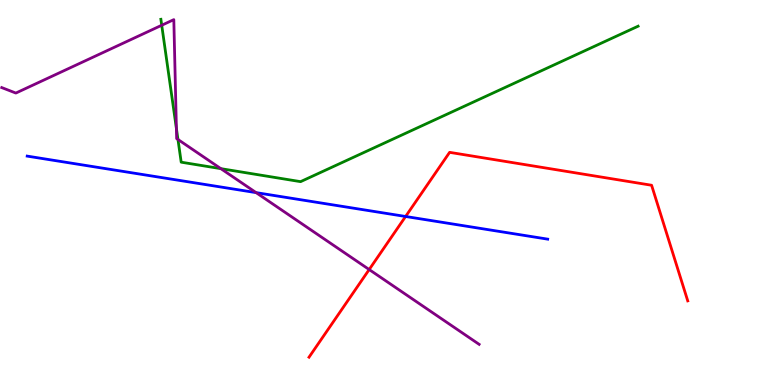[{'lines': ['blue', 'red'], 'intersections': [{'x': 5.23, 'y': 4.38}]}, {'lines': ['green', 'red'], 'intersections': []}, {'lines': ['purple', 'red'], 'intersections': [{'x': 4.76, 'y': 3.0}]}, {'lines': ['blue', 'green'], 'intersections': []}, {'lines': ['blue', 'purple'], 'intersections': [{'x': 3.3, 'y': 5.0}]}, {'lines': ['green', 'purple'], 'intersections': [{'x': 2.09, 'y': 9.34}, {'x': 2.28, 'y': 6.66}, {'x': 2.3, 'y': 6.38}, {'x': 2.85, 'y': 5.62}]}]